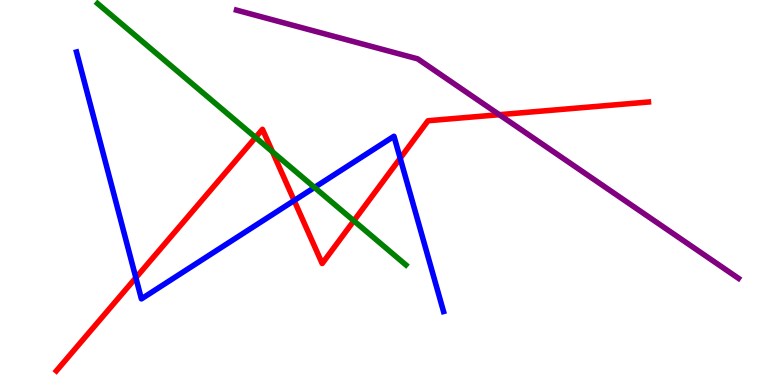[{'lines': ['blue', 'red'], 'intersections': [{'x': 1.75, 'y': 2.79}, {'x': 3.8, 'y': 4.79}, {'x': 5.16, 'y': 5.89}]}, {'lines': ['green', 'red'], 'intersections': [{'x': 3.3, 'y': 6.43}, {'x': 3.52, 'y': 6.06}, {'x': 4.57, 'y': 4.26}]}, {'lines': ['purple', 'red'], 'intersections': [{'x': 6.44, 'y': 7.02}]}, {'lines': ['blue', 'green'], 'intersections': [{'x': 4.06, 'y': 5.13}]}, {'lines': ['blue', 'purple'], 'intersections': []}, {'lines': ['green', 'purple'], 'intersections': []}]